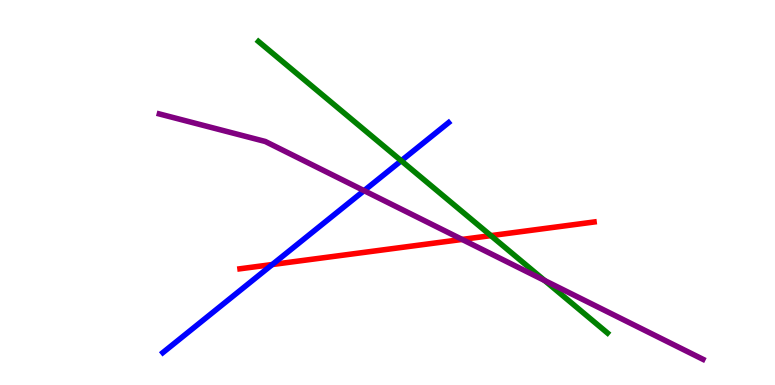[{'lines': ['blue', 'red'], 'intersections': [{'x': 3.51, 'y': 3.13}]}, {'lines': ['green', 'red'], 'intersections': [{'x': 6.33, 'y': 3.88}]}, {'lines': ['purple', 'red'], 'intersections': [{'x': 5.96, 'y': 3.78}]}, {'lines': ['blue', 'green'], 'intersections': [{'x': 5.18, 'y': 5.82}]}, {'lines': ['blue', 'purple'], 'intersections': [{'x': 4.7, 'y': 5.05}]}, {'lines': ['green', 'purple'], 'intersections': [{'x': 7.03, 'y': 2.71}]}]